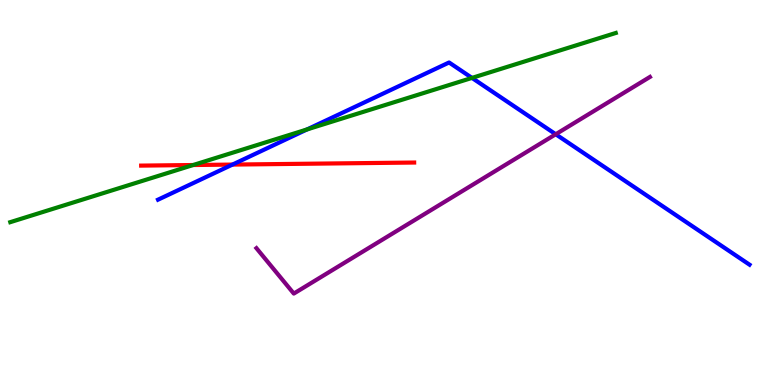[{'lines': ['blue', 'red'], 'intersections': [{'x': 3.0, 'y': 5.73}]}, {'lines': ['green', 'red'], 'intersections': [{'x': 2.49, 'y': 5.71}]}, {'lines': ['purple', 'red'], 'intersections': []}, {'lines': ['blue', 'green'], 'intersections': [{'x': 3.96, 'y': 6.64}, {'x': 6.09, 'y': 7.98}]}, {'lines': ['blue', 'purple'], 'intersections': [{'x': 7.17, 'y': 6.51}]}, {'lines': ['green', 'purple'], 'intersections': []}]